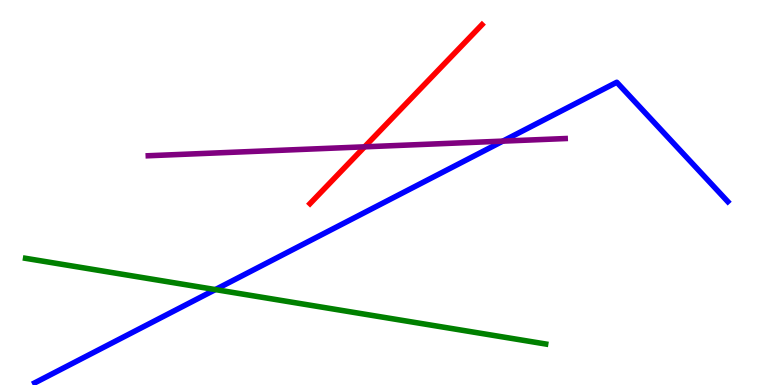[{'lines': ['blue', 'red'], 'intersections': []}, {'lines': ['green', 'red'], 'intersections': []}, {'lines': ['purple', 'red'], 'intersections': [{'x': 4.7, 'y': 6.19}]}, {'lines': ['blue', 'green'], 'intersections': [{'x': 2.78, 'y': 2.48}]}, {'lines': ['blue', 'purple'], 'intersections': [{'x': 6.49, 'y': 6.33}]}, {'lines': ['green', 'purple'], 'intersections': []}]